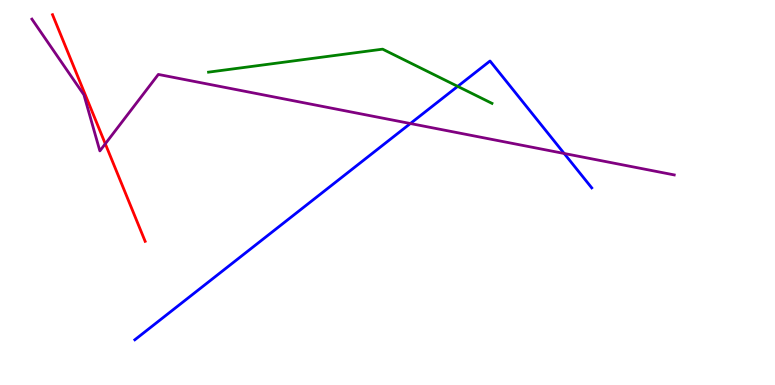[{'lines': ['blue', 'red'], 'intersections': []}, {'lines': ['green', 'red'], 'intersections': []}, {'lines': ['purple', 'red'], 'intersections': [{'x': 1.36, 'y': 6.26}]}, {'lines': ['blue', 'green'], 'intersections': [{'x': 5.91, 'y': 7.76}]}, {'lines': ['blue', 'purple'], 'intersections': [{'x': 5.3, 'y': 6.79}, {'x': 7.28, 'y': 6.01}]}, {'lines': ['green', 'purple'], 'intersections': []}]